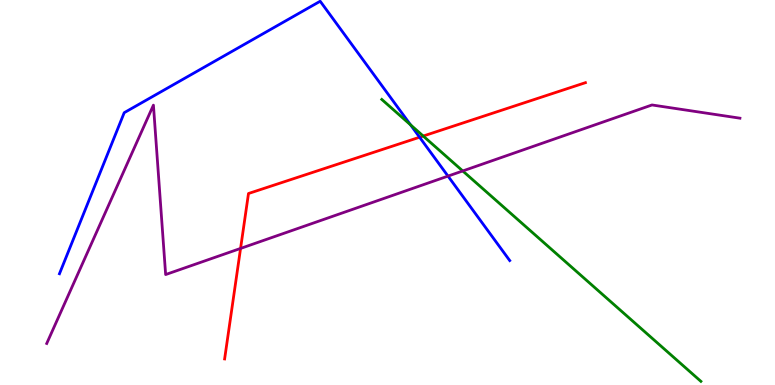[{'lines': ['blue', 'red'], 'intersections': [{'x': 5.41, 'y': 6.44}]}, {'lines': ['green', 'red'], 'intersections': [{'x': 5.46, 'y': 6.47}]}, {'lines': ['purple', 'red'], 'intersections': [{'x': 3.1, 'y': 3.55}]}, {'lines': ['blue', 'green'], 'intersections': [{'x': 5.3, 'y': 6.76}]}, {'lines': ['blue', 'purple'], 'intersections': [{'x': 5.78, 'y': 5.43}]}, {'lines': ['green', 'purple'], 'intersections': [{'x': 5.97, 'y': 5.56}]}]